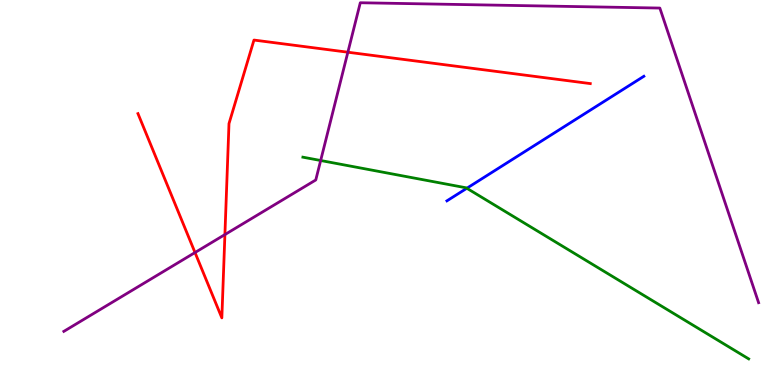[{'lines': ['blue', 'red'], 'intersections': []}, {'lines': ['green', 'red'], 'intersections': []}, {'lines': ['purple', 'red'], 'intersections': [{'x': 2.52, 'y': 3.44}, {'x': 2.9, 'y': 3.91}, {'x': 4.49, 'y': 8.64}]}, {'lines': ['blue', 'green'], 'intersections': [{'x': 6.02, 'y': 5.11}]}, {'lines': ['blue', 'purple'], 'intersections': []}, {'lines': ['green', 'purple'], 'intersections': [{'x': 4.14, 'y': 5.83}]}]